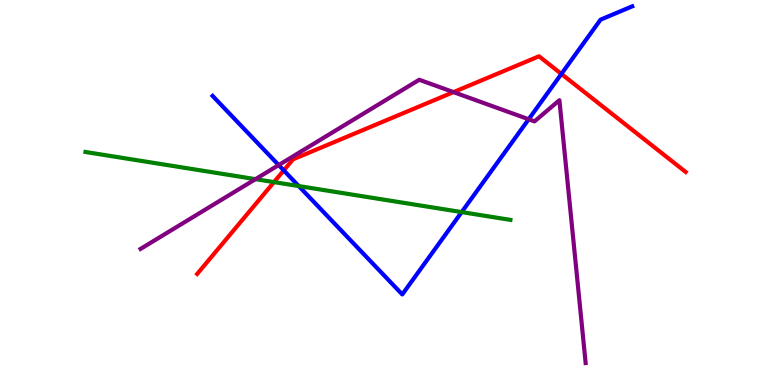[{'lines': ['blue', 'red'], 'intersections': [{'x': 3.66, 'y': 5.57}, {'x': 7.24, 'y': 8.08}]}, {'lines': ['green', 'red'], 'intersections': [{'x': 3.54, 'y': 5.27}]}, {'lines': ['purple', 'red'], 'intersections': [{'x': 5.85, 'y': 7.61}]}, {'lines': ['blue', 'green'], 'intersections': [{'x': 3.85, 'y': 5.17}, {'x': 5.96, 'y': 4.49}]}, {'lines': ['blue', 'purple'], 'intersections': [{'x': 3.6, 'y': 5.71}, {'x': 6.82, 'y': 6.9}]}, {'lines': ['green', 'purple'], 'intersections': [{'x': 3.3, 'y': 5.35}]}]